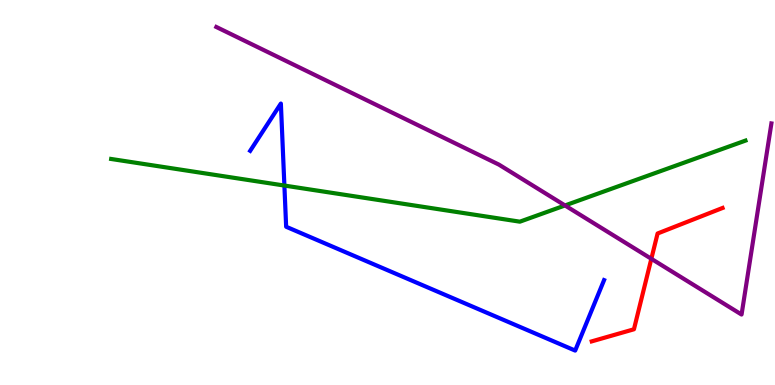[{'lines': ['blue', 'red'], 'intersections': []}, {'lines': ['green', 'red'], 'intersections': []}, {'lines': ['purple', 'red'], 'intersections': [{'x': 8.4, 'y': 3.28}]}, {'lines': ['blue', 'green'], 'intersections': [{'x': 3.67, 'y': 5.18}]}, {'lines': ['blue', 'purple'], 'intersections': []}, {'lines': ['green', 'purple'], 'intersections': [{'x': 7.29, 'y': 4.66}]}]